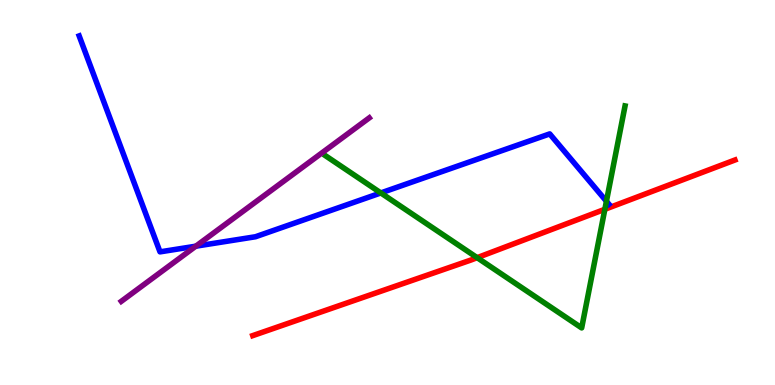[{'lines': ['blue', 'red'], 'intersections': []}, {'lines': ['green', 'red'], 'intersections': [{'x': 6.16, 'y': 3.31}, {'x': 7.8, 'y': 4.56}]}, {'lines': ['purple', 'red'], 'intersections': []}, {'lines': ['blue', 'green'], 'intersections': [{'x': 4.91, 'y': 4.99}, {'x': 7.82, 'y': 4.77}]}, {'lines': ['blue', 'purple'], 'intersections': [{'x': 2.53, 'y': 3.61}]}, {'lines': ['green', 'purple'], 'intersections': []}]